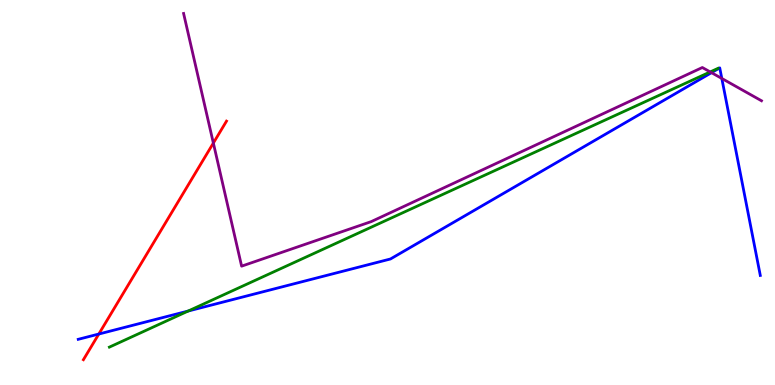[{'lines': ['blue', 'red'], 'intersections': [{'x': 1.27, 'y': 1.32}]}, {'lines': ['green', 'red'], 'intersections': []}, {'lines': ['purple', 'red'], 'intersections': [{'x': 2.75, 'y': 6.28}]}, {'lines': ['blue', 'green'], 'intersections': [{'x': 2.43, 'y': 1.92}]}, {'lines': ['blue', 'purple'], 'intersections': [{'x': 9.18, 'y': 8.11}, {'x': 9.31, 'y': 7.96}]}, {'lines': ['green', 'purple'], 'intersections': [{'x': 9.16, 'y': 8.13}]}]